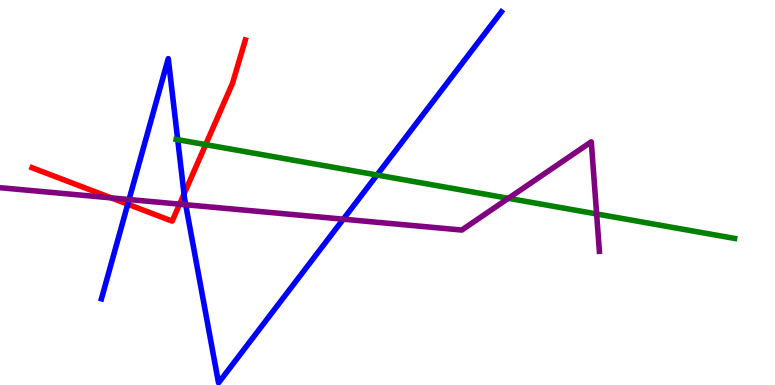[{'lines': ['blue', 'red'], 'intersections': [{'x': 1.65, 'y': 4.7}, {'x': 2.37, 'y': 4.96}]}, {'lines': ['green', 'red'], 'intersections': [{'x': 2.65, 'y': 6.24}]}, {'lines': ['purple', 'red'], 'intersections': [{'x': 1.43, 'y': 4.86}, {'x': 2.32, 'y': 4.7}]}, {'lines': ['blue', 'green'], 'intersections': [{'x': 2.29, 'y': 6.37}, {'x': 4.86, 'y': 5.45}]}, {'lines': ['blue', 'purple'], 'intersections': [{'x': 1.67, 'y': 4.82}, {'x': 2.4, 'y': 4.68}, {'x': 4.43, 'y': 4.31}]}, {'lines': ['green', 'purple'], 'intersections': [{'x': 6.56, 'y': 4.85}, {'x': 7.7, 'y': 4.44}]}]